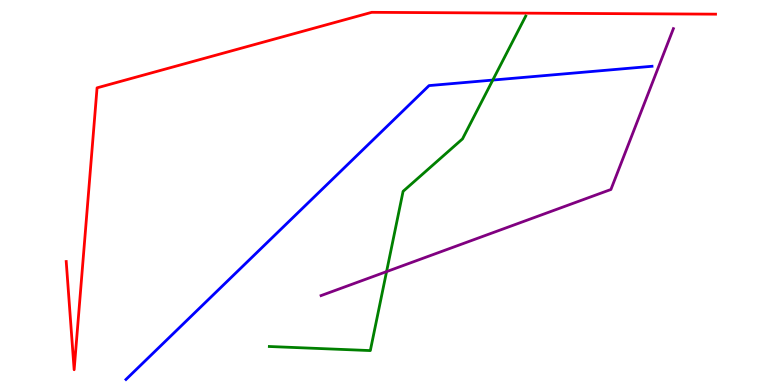[{'lines': ['blue', 'red'], 'intersections': []}, {'lines': ['green', 'red'], 'intersections': []}, {'lines': ['purple', 'red'], 'intersections': []}, {'lines': ['blue', 'green'], 'intersections': [{'x': 6.36, 'y': 7.92}]}, {'lines': ['blue', 'purple'], 'intersections': []}, {'lines': ['green', 'purple'], 'intersections': [{'x': 4.99, 'y': 2.95}]}]